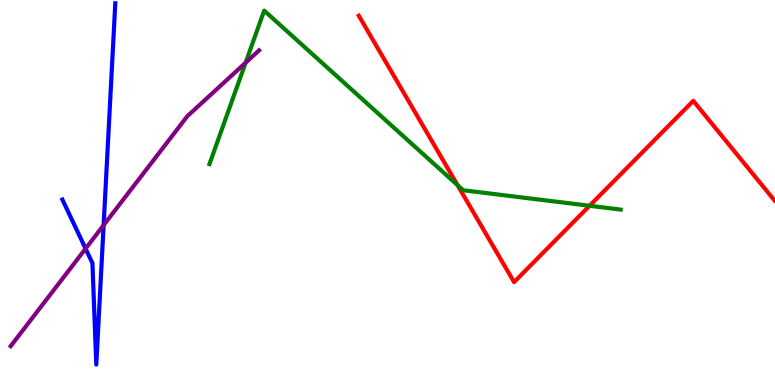[{'lines': ['blue', 'red'], 'intersections': []}, {'lines': ['green', 'red'], 'intersections': [{'x': 5.9, 'y': 5.19}, {'x': 7.61, 'y': 4.66}]}, {'lines': ['purple', 'red'], 'intersections': []}, {'lines': ['blue', 'green'], 'intersections': []}, {'lines': ['blue', 'purple'], 'intersections': [{'x': 1.1, 'y': 3.54}, {'x': 1.34, 'y': 4.15}]}, {'lines': ['green', 'purple'], 'intersections': [{'x': 3.17, 'y': 8.37}]}]